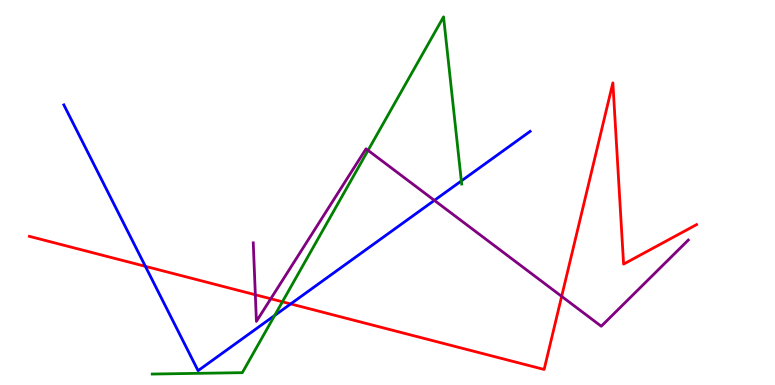[{'lines': ['blue', 'red'], 'intersections': [{'x': 1.88, 'y': 3.08}, {'x': 3.75, 'y': 2.11}]}, {'lines': ['green', 'red'], 'intersections': [{'x': 3.64, 'y': 2.16}]}, {'lines': ['purple', 'red'], 'intersections': [{'x': 3.29, 'y': 2.34}, {'x': 3.49, 'y': 2.24}, {'x': 7.25, 'y': 2.3}]}, {'lines': ['blue', 'green'], 'intersections': [{'x': 3.54, 'y': 1.81}, {'x': 5.95, 'y': 5.3}]}, {'lines': ['blue', 'purple'], 'intersections': [{'x': 5.6, 'y': 4.8}]}, {'lines': ['green', 'purple'], 'intersections': [{'x': 4.75, 'y': 6.09}]}]